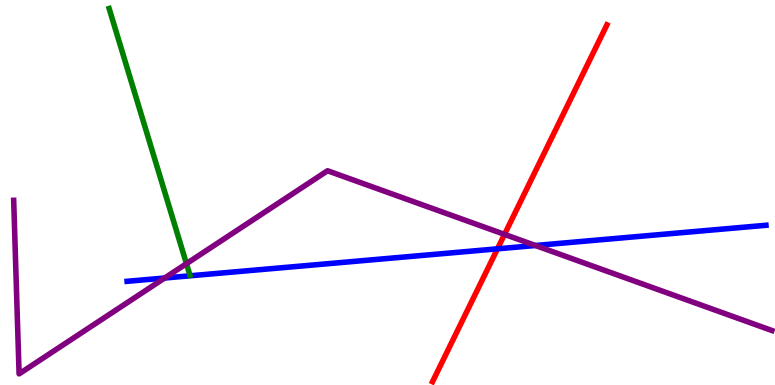[{'lines': ['blue', 'red'], 'intersections': [{'x': 6.42, 'y': 3.54}]}, {'lines': ['green', 'red'], 'intersections': []}, {'lines': ['purple', 'red'], 'intersections': [{'x': 6.51, 'y': 3.91}]}, {'lines': ['blue', 'green'], 'intersections': []}, {'lines': ['blue', 'purple'], 'intersections': [{'x': 2.12, 'y': 2.78}, {'x': 6.91, 'y': 3.62}]}, {'lines': ['green', 'purple'], 'intersections': [{'x': 2.41, 'y': 3.15}]}]